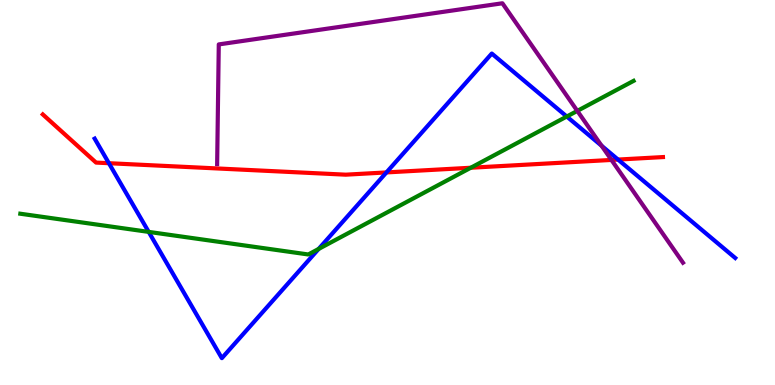[{'lines': ['blue', 'red'], 'intersections': [{'x': 1.41, 'y': 5.76}, {'x': 4.99, 'y': 5.52}, {'x': 7.97, 'y': 5.86}]}, {'lines': ['green', 'red'], 'intersections': [{'x': 6.07, 'y': 5.64}]}, {'lines': ['purple', 'red'], 'intersections': [{'x': 7.89, 'y': 5.85}]}, {'lines': ['blue', 'green'], 'intersections': [{'x': 1.92, 'y': 3.98}, {'x': 4.11, 'y': 3.53}, {'x': 7.31, 'y': 6.97}]}, {'lines': ['blue', 'purple'], 'intersections': [{'x': 7.76, 'y': 6.21}]}, {'lines': ['green', 'purple'], 'intersections': [{'x': 7.45, 'y': 7.12}]}]